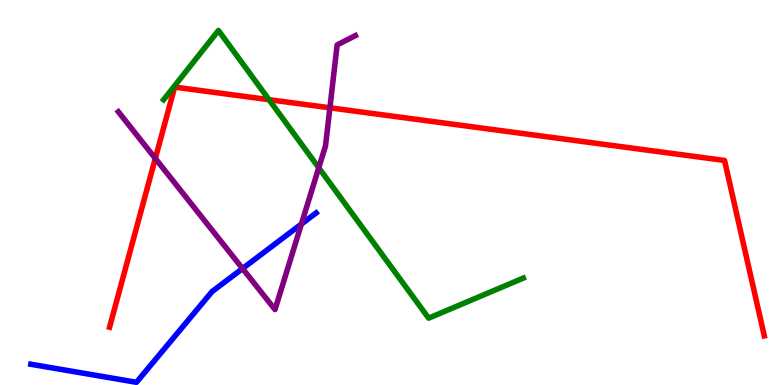[{'lines': ['blue', 'red'], 'intersections': []}, {'lines': ['green', 'red'], 'intersections': [{'x': 3.47, 'y': 7.41}]}, {'lines': ['purple', 'red'], 'intersections': [{'x': 2.0, 'y': 5.88}, {'x': 4.26, 'y': 7.2}]}, {'lines': ['blue', 'green'], 'intersections': []}, {'lines': ['blue', 'purple'], 'intersections': [{'x': 3.13, 'y': 3.02}, {'x': 3.89, 'y': 4.18}]}, {'lines': ['green', 'purple'], 'intersections': [{'x': 4.11, 'y': 5.64}]}]